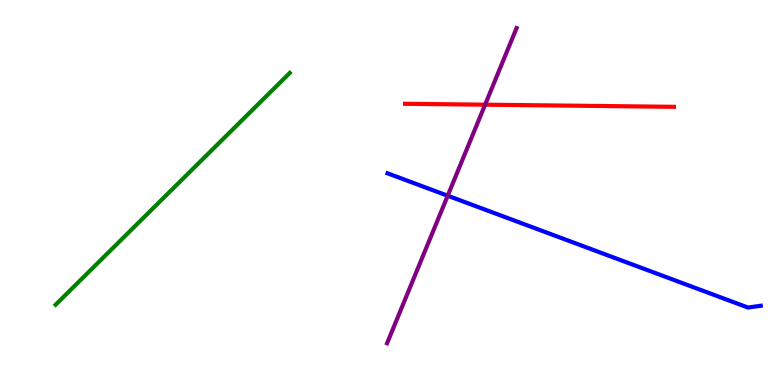[{'lines': ['blue', 'red'], 'intersections': []}, {'lines': ['green', 'red'], 'intersections': []}, {'lines': ['purple', 'red'], 'intersections': [{'x': 6.26, 'y': 7.28}]}, {'lines': ['blue', 'green'], 'intersections': []}, {'lines': ['blue', 'purple'], 'intersections': [{'x': 5.78, 'y': 4.92}]}, {'lines': ['green', 'purple'], 'intersections': []}]